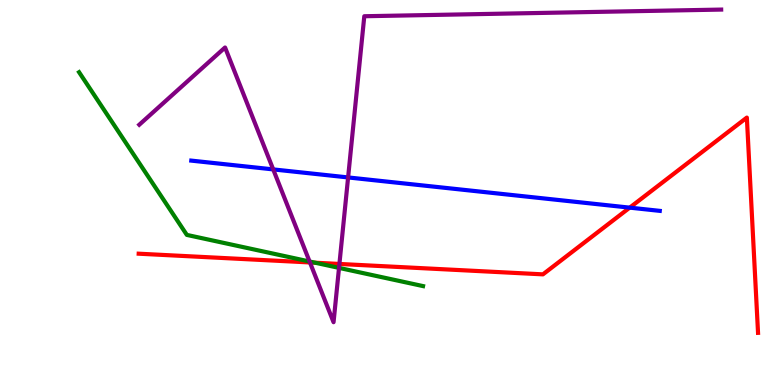[{'lines': ['blue', 'red'], 'intersections': [{'x': 8.13, 'y': 4.61}]}, {'lines': ['green', 'red'], 'intersections': [{'x': 4.07, 'y': 3.18}]}, {'lines': ['purple', 'red'], 'intersections': [{'x': 4.0, 'y': 3.18}, {'x': 4.38, 'y': 3.14}]}, {'lines': ['blue', 'green'], 'intersections': []}, {'lines': ['blue', 'purple'], 'intersections': [{'x': 3.53, 'y': 5.6}, {'x': 4.49, 'y': 5.39}]}, {'lines': ['green', 'purple'], 'intersections': [{'x': 3.99, 'y': 3.21}, {'x': 4.37, 'y': 3.04}]}]